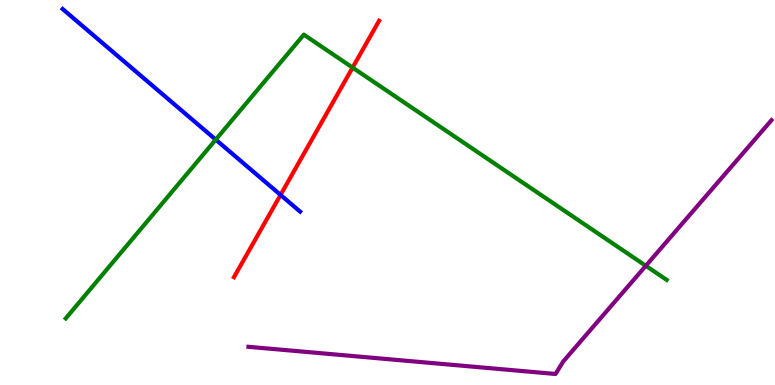[{'lines': ['blue', 'red'], 'intersections': [{'x': 3.62, 'y': 4.94}]}, {'lines': ['green', 'red'], 'intersections': [{'x': 4.55, 'y': 8.24}]}, {'lines': ['purple', 'red'], 'intersections': []}, {'lines': ['blue', 'green'], 'intersections': [{'x': 2.78, 'y': 6.37}]}, {'lines': ['blue', 'purple'], 'intersections': []}, {'lines': ['green', 'purple'], 'intersections': [{'x': 8.33, 'y': 3.1}]}]